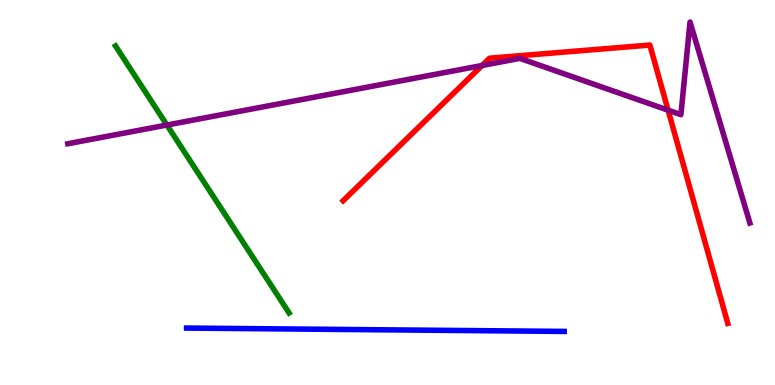[{'lines': ['blue', 'red'], 'intersections': []}, {'lines': ['green', 'red'], 'intersections': []}, {'lines': ['purple', 'red'], 'intersections': [{'x': 6.22, 'y': 8.3}, {'x': 8.62, 'y': 7.14}]}, {'lines': ['blue', 'green'], 'intersections': []}, {'lines': ['blue', 'purple'], 'intersections': []}, {'lines': ['green', 'purple'], 'intersections': [{'x': 2.15, 'y': 6.75}]}]